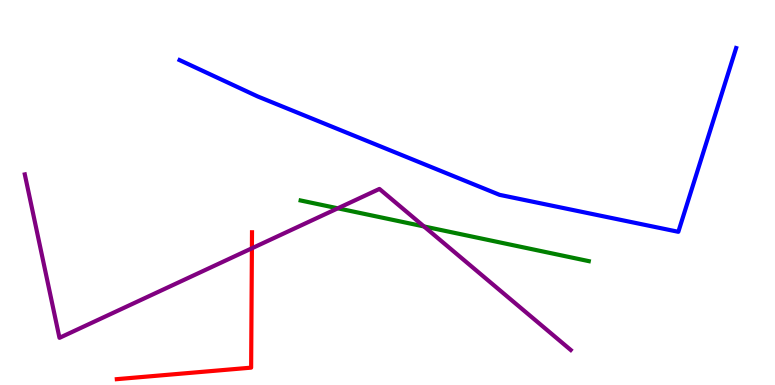[{'lines': ['blue', 'red'], 'intersections': []}, {'lines': ['green', 'red'], 'intersections': []}, {'lines': ['purple', 'red'], 'intersections': [{'x': 3.25, 'y': 3.55}]}, {'lines': ['blue', 'green'], 'intersections': []}, {'lines': ['blue', 'purple'], 'intersections': []}, {'lines': ['green', 'purple'], 'intersections': [{'x': 4.36, 'y': 4.59}, {'x': 5.47, 'y': 4.12}]}]